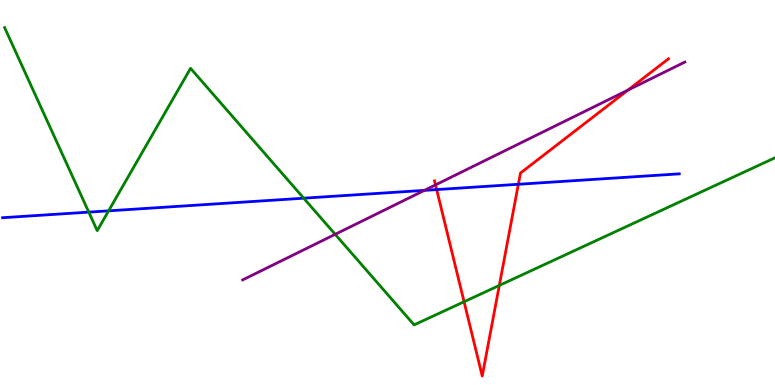[{'lines': ['blue', 'red'], 'intersections': [{'x': 5.63, 'y': 5.08}, {'x': 6.69, 'y': 5.21}]}, {'lines': ['green', 'red'], 'intersections': [{'x': 5.99, 'y': 2.16}, {'x': 6.44, 'y': 2.59}]}, {'lines': ['purple', 'red'], 'intersections': [{'x': 5.62, 'y': 5.2}, {'x': 8.1, 'y': 7.66}]}, {'lines': ['blue', 'green'], 'intersections': [{'x': 1.15, 'y': 4.49}, {'x': 1.4, 'y': 4.52}, {'x': 3.92, 'y': 4.85}]}, {'lines': ['blue', 'purple'], 'intersections': [{'x': 5.48, 'y': 5.06}]}, {'lines': ['green', 'purple'], 'intersections': [{'x': 4.33, 'y': 3.91}]}]